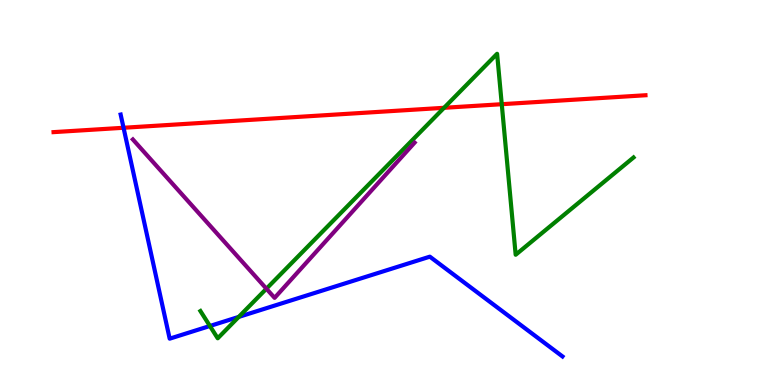[{'lines': ['blue', 'red'], 'intersections': [{'x': 1.59, 'y': 6.68}]}, {'lines': ['green', 'red'], 'intersections': [{'x': 5.73, 'y': 7.2}, {'x': 6.47, 'y': 7.29}]}, {'lines': ['purple', 'red'], 'intersections': []}, {'lines': ['blue', 'green'], 'intersections': [{'x': 2.71, 'y': 1.53}, {'x': 3.08, 'y': 1.77}]}, {'lines': ['blue', 'purple'], 'intersections': []}, {'lines': ['green', 'purple'], 'intersections': [{'x': 3.44, 'y': 2.5}]}]